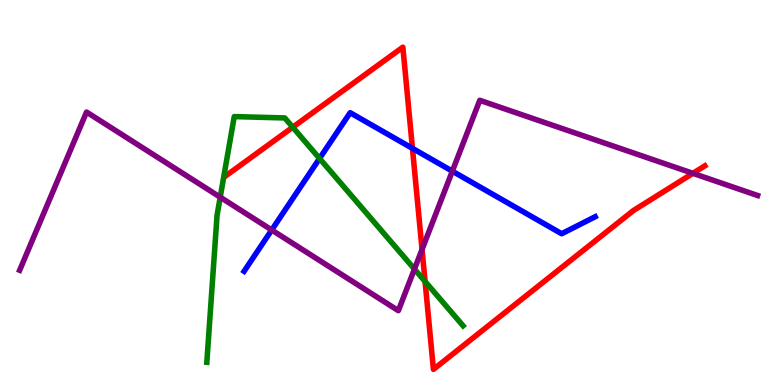[{'lines': ['blue', 'red'], 'intersections': [{'x': 5.32, 'y': 6.15}]}, {'lines': ['green', 'red'], 'intersections': [{'x': 3.78, 'y': 6.7}, {'x': 5.48, 'y': 2.69}]}, {'lines': ['purple', 'red'], 'intersections': [{'x': 5.45, 'y': 3.52}, {'x': 8.94, 'y': 5.5}]}, {'lines': ['blue', 'green'], 'intersections': [{'x': 4.12, 'y': 5.88}]}, {'lines': ['blue', 'purple'], 'intersections': [{'x': 3.51, 'y': 4.03}, {'x': 5.84, 'y': 5.55}]}, {'lines': ['green', 'purple'], 'intersections': [{'x': 2.84, 'y': 4.88}, {'x': 5.35, 'y': 3.01}]}]